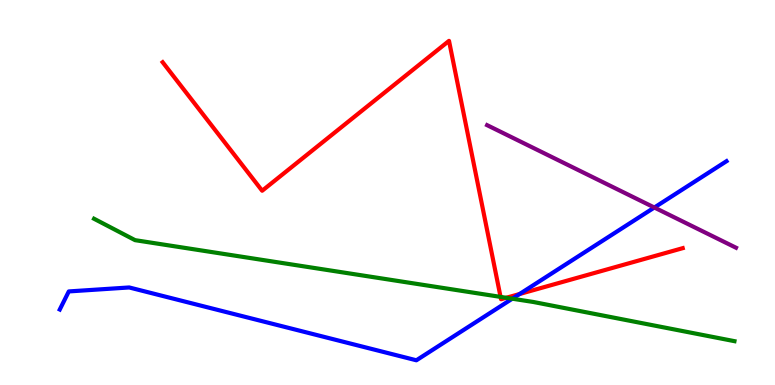[{'lines': ['blue', 'red'], 'intersections': [{'x': 6.7, 'y': 2.36}]}, {'lines': ['green', 'red'], 'intersections': [{'x': 6.46, 'y': 2.29}, {'x': 6.53, 'y': 2.27}]}, {'lines': ['purple', 'red'], 'intersections': []}, {'lines': ['blue', 'green'], 'intersections': [{'x': 6.61, 'y': 2.24}]}, {'lines': ['blue', 'purple'], 'intersections': [{'x': 8.44, 'y': 4.61}]}, {'lines': ['green', 'purple'], 'intersections': []}]